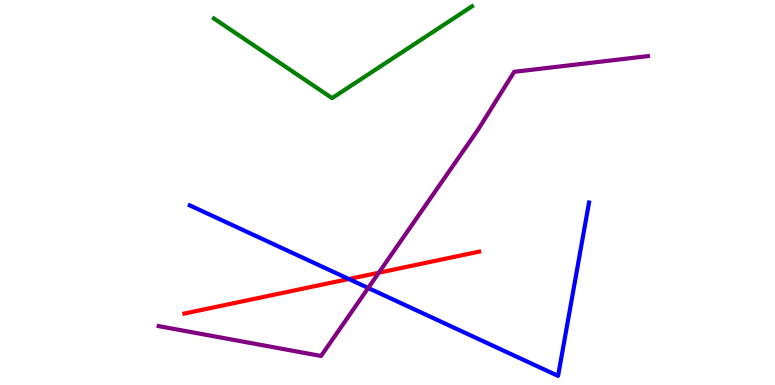[{'lines': ['blue', 'red'], 'intersections': [{'x': 4.5, 'y': 2.75}]}, {'lines': ['green', 'red'], 'intersections': []}, {'lines': ['purple', 'red'], 'intersections': [{'x': 4.89, 'y': 2.92}]}, {'lines': ['blue', 'green'], 'intersections': []}, {'lines': ['blue', 'purple'], 'intersections': [{'x': 4.75, 'y': 2.52}]}, {'lines': ['green', 'purple'], 'intersections': []}]